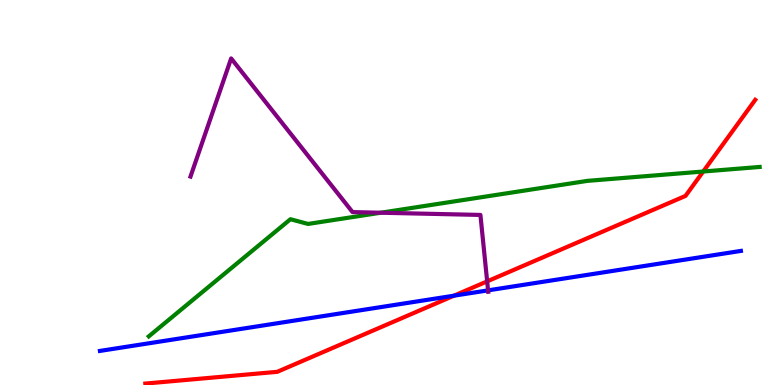[{'lines': ['blue', 'red'], 'intersections': [{'x': 5.86, 'y': 2.32}]}, {'lines': ['green', 'red'], 'intersections': [{'x': 9.07, 'y': 5.55}]}, {'lines': ['purple', 'red'], 'intersections': [{'x': 6.29, 'y': 2.69}]}, {'lines': ['blue', 'green'], 'intersections': []}, {'lines': ['blue', 'purple'], 'intersections': [{'x': 6.3, 'y': 2.46}]}, {'lines': ['green', 'purple'], 'intersections': [{'x': 4.91, 'y': 4.47}]}]